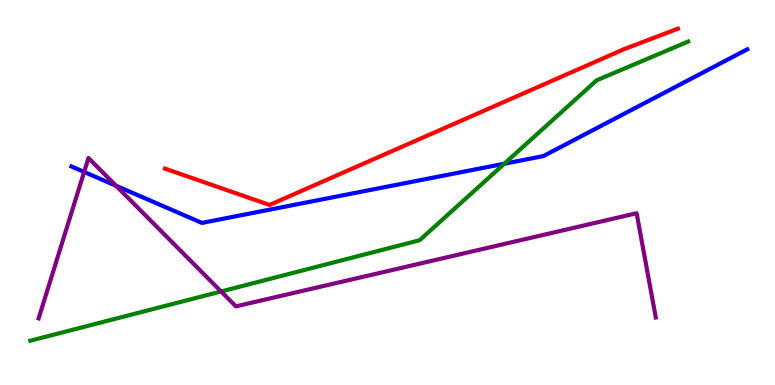[{'lines': ['blue', 'red'], 'intersections': []}, {'lines': ['green', 'red'], 'intersections': []}, {'lines': ['purple', 'red'], 'intersections': []}, {'lines': ['blue', 'green'], 'intersections': [{'x': 6.51, 'y': 5.75}]}, {'lines': ['blue', 'purple'], 'intersections': [{'x': 1.09, 'y': 5.53}, {'x': 1.5, 'y': 5.18}]}, {'lines': ['green', 'purple'], 'intersections': [{'x': 2.85, 'y': 2.43}]}]